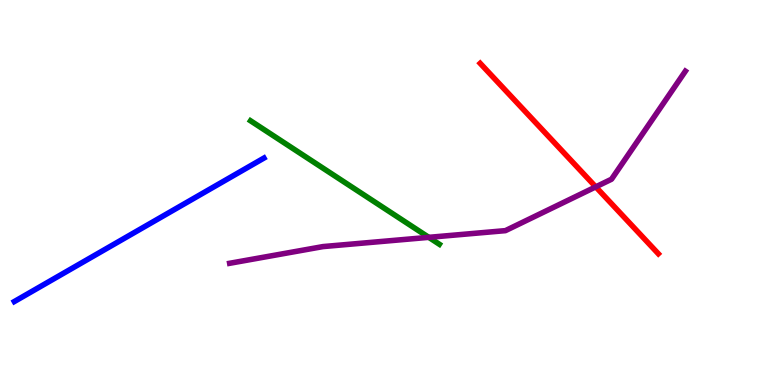[{'lines': ['blue', 'red'], 'intersections': []}, {'lines': ['green', 'red'], 'intersections': []}, {'lines': ['purple', 'red'], 'intersections': [{'x': 7.69, 'y': 5.15}]}, {'lines': ['blue', 'green'], 'intersections': []}, {'lines': ['blue', 'purple'], 'intersections': []}, {'lines': ['green', 'purple'], 'intersections': [{'x': 5.53, 'y': 3.84}]}]